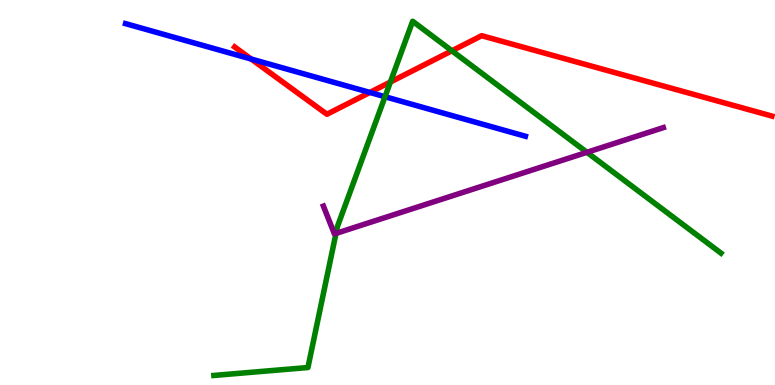[{'lines': ['blue', 'red'], 'intersections': [{'x': 3.24, 'y': 8.47}, {'x': 4.77, 'y': 7.6}]}, {'lines': ['green', 'red'], 'intersections': [{'x': 5.04, 'y': 7.87}, {'x': 5.83, 'y': 8.68}]}, {'lines': ['purple', 'red'], 'intersections': []}, {'lines': ['blue', 'green'], 'intersections': [{'x': 4.97, 'y': 7.49}]}, {'lines': ['blue', 'purple'], 'intersections': []}, {'lines': ['green', 'purple'], 'intersections': [{'x': 4.34, 'y': 3.94}, {'x': 7.57, 'y': 6.04}]}]